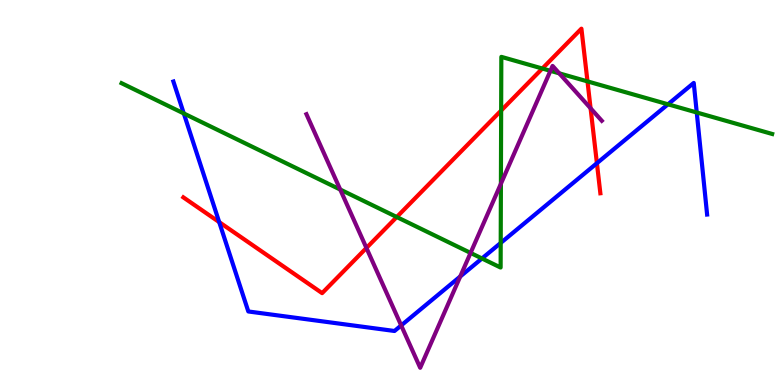[{'lines': ['blue', 'red'], 'intersections': [{'x': 2.83, 'y': 4.23}, {'x': 7.7, 'y': 5.76}]}, {'lines': ['green', 'red'], 'intersections': [{'x': 5.12, 'y': 4.36}, {'x': 6.47, 'y': 7.13}, {'x': 7.0, 'y': 8.22}, {'x': 7.58, 'y': 7.89}]}, {'lines': ['purple', 'red'], 'intersections': [{'x': 4.73, 'y': 3.56}, {'x': 7.62, 'y': 7.19}]}, {'lines': ['blue', 'green'], 'intersections': [{'x': 2.37, 'y': 7.05}, {'x': 6.22, 'y': 3.29}, {'x': 6.46, 'y': 3.69}, {'x': 8.62, 'y': 7.29}, {'x': 8.99, 'y': 7.08}]}, {'lines': ['blue', 'purple'], 'intersections': [{'x': 5.18, 'y': 1.55}, {'x': 5.94, 'y': 2.82}]}, {'lines': ['green', 'purple'], 'intersections': [{'x': 4.39, 'y': 5.08}, {'x': 6.07, 'y': 3.43}, {'x': 6.46, 'y': 5.23}, {'x': 7.1, 'y': 8.16}, {'x': 7.22, 'y': 8.09}]}]